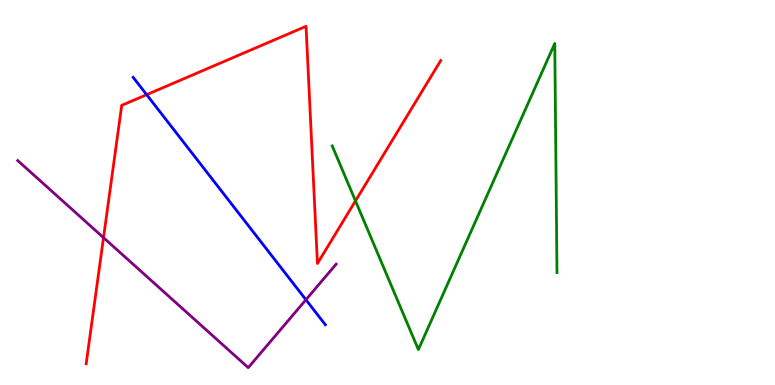[{'lines': ['blue', 'red'], 'intersections': [{'x': 1.89, 'y': 7.54}]}, {'lines': ['green', 'red'], 'intersections': [{'x': 4.59, 'y': 4.78}]}, {'lines': ['purple', 'red'], 'intersections': [{'x': 1.34, 'y': 3.83}]}, {'lines': ['blue', 'green'], 'intersections': []}, {'lines': ['blue', 'purple'], 'intersections': [{'x': 3.95, 'y': 2.21}]}, {'lines': ['green', 'purple'], 'intersections': []}]